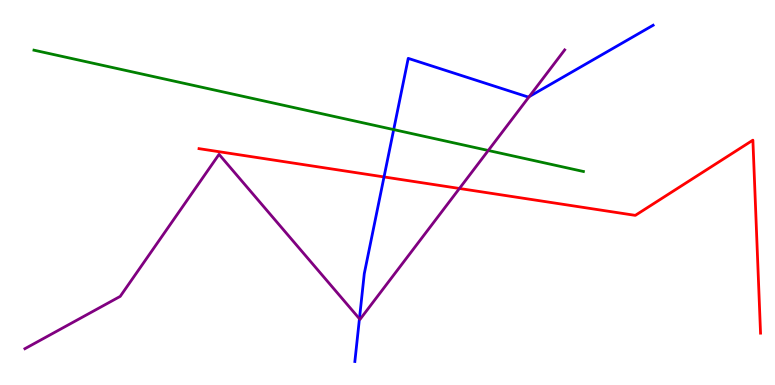[{'lines': ['blue', 'red'], 'intersections': [{'x': 4.96, 'y': 5.4}]}, {'lines': ['green', 'red'], 'intersections': []}, {'lines': ['purple', 'red'], 'intersections': [{'x': 5.93, 'y': 5.1}]}, {'lines': ['blue', 'green'], 'intersections': [{'x': 5.08, 'y': 6.63}]}, {'lines': ['blue', 'purple'], 'intersections': [{'x': 4.64, 'y': 1.72}, {'x': 6.83, 'y': 7.49}]}, {'lines': ['green', 'purple'], 'intersections': [{'x': 6.3, 'y': 6.09}]}]